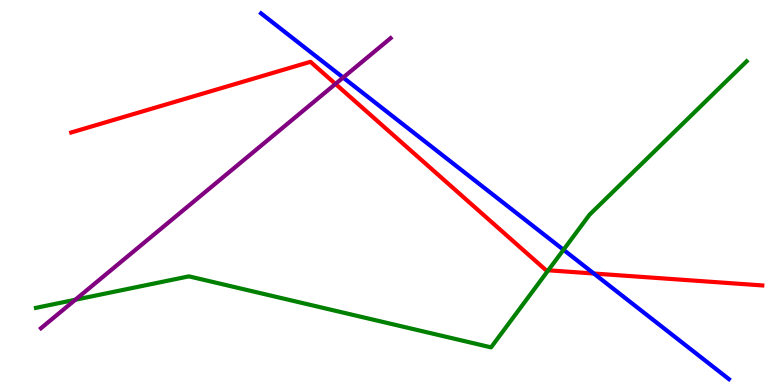[{'lines': ['blue', 'red'], 'intersections': [{'x': 7.66, 'y': 2.9}]}, {'lines': ['green', 'red'], 'intersections': [{'x': 7.07, 'y': 2.98}]}, {'lines': ['purple', 'red'], 'intersections': [{'x': 4.33, 'y': 7.82}]}, {'lines': ['blue', 'green'], 'intersections': [{'x': 7.27, 'y': 3.51}]}, {'lines': ['blue', 'purple'], 'intersections': [{'x': 4.43, 'y': 7.99}]}, {'lines': ['green', 'purple'], 'intersections': [{'x': 0.972, 'y': 2.21}]}]